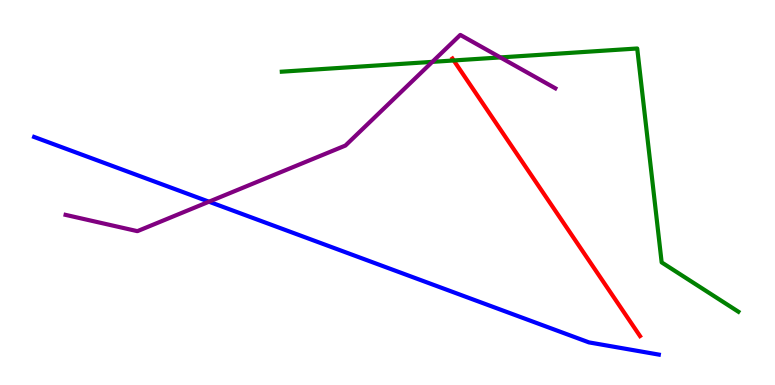[{'lines': ['blue', 'red'], 'intersections': []}, {'lines': ['green', 'red'], 'intersections': [{'x': 5.85, 'y': 8.43}]}, {'lines': ['purple', 'red'], 'intersections': []}, {'lines': ['blue', 'green'], 'intersections': []}, {'lines': ['blue', 'purple'], 'intersections': [{'x': 2.7, 'y': 4.76}]}, {'lines': ['green', 'purple'], 'intersections': [{'x': 5.58, 'y': 8.39}, {'x': 6.46, 'y': 8.51}]}]